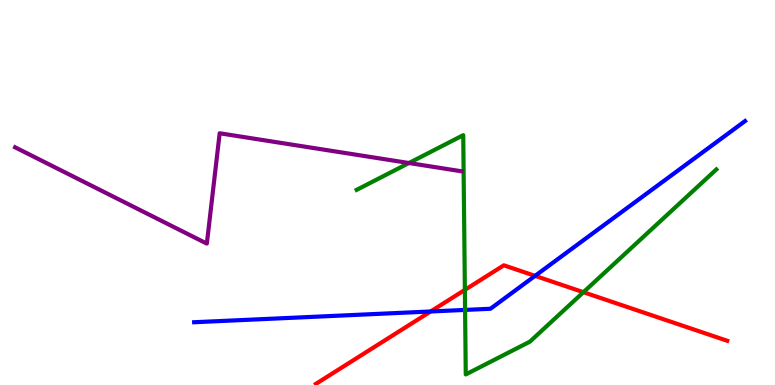[{'lines': ['blue', 'red'], 'intersections': [{'x': 5.56, 'y': 1.91}, {'x': 6.9, 'y': 2.83}]}, {'lines': ['green', 'red'], 'intersections': [{'x': 6.0, 'y': 2.47}, {'x': 7.53, 'y': 2.41}]}, {'lines': ['purple', 'red'], 'intersections': []}, {'lines': ['blue', 'green'], 'intersections': [{'x': 6.0, 'y': 1.95}]}, {'lines': ['blue', 'purple'], 'intersections': []}, {'lines': ['green', 'purple'], 'intersections': [{'x': 5.28, 'y': 5.77}]}]